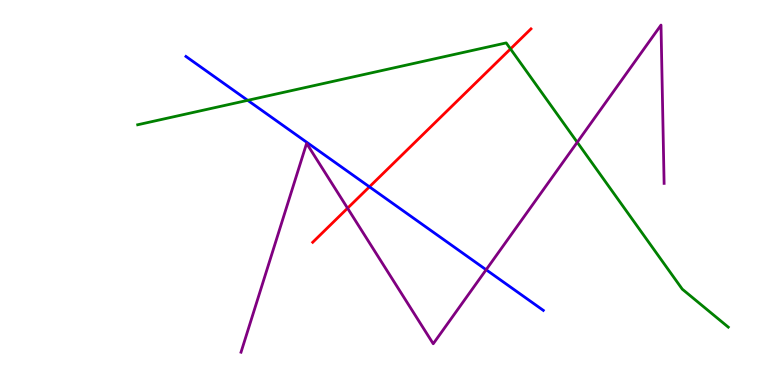[{'lines': ['blue', 'red'], 'intersections': [{'x': 4.77, 'y': 5.15}]}, {'lines': ['green', 'red'], 'intersections': [{'x': 6.59, 'y': 8.73}]}, {'lines': ['purple', 'red'], 'intersections': [{'x': 4.48, 'y': 4.59}]}, {'lines': ['blue', 'green'], 'intersections': [{'x': 3.2, 'y': 7.39}]}, {'lines': ['blue', 'purple'], 'intersections': [{'x': 6.27, 'y': 2.99}]}, {'lines': ['green', 'purple'], 'intersections': [{'x': 7.45, 'y': 6.3}]}]